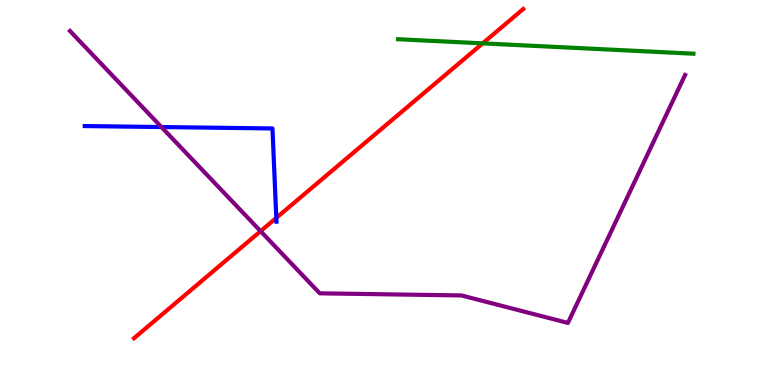[{'lines': ['blue', 'red'], 'intersections': [{'x': 3.57, 'y': 4.34}]}, {'lines': ['green', 'red'], 'intersections': [{'x': 6.23, 'y': 8.87}]}, {'lines': ['purple', 'red'], 'intersections': [{'x': 3.36, 'y': 4.0}]}, {'lines': ['blue', 'green'], 'intersections': []}, {'lines': ['blue', 'purple'], 'intersections': [{'x': 2.08, 'y': 6.7}]}, {'lines': ['green', 'purple'], 'intersections': []}]